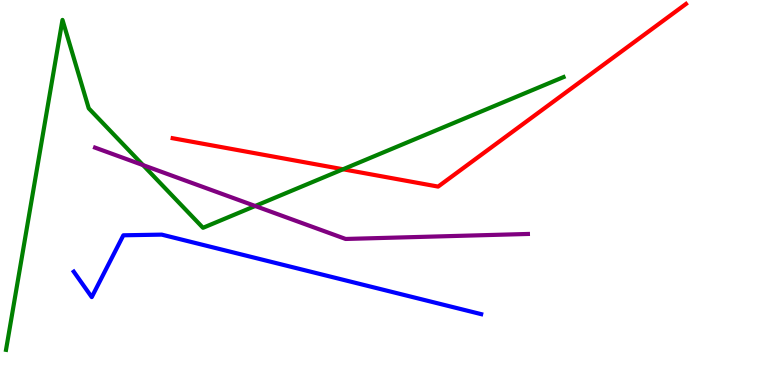[{'lines': ['blue', 'red'], 'intersections': []}, {'lines': ['green', 'red'], 'intersections': [{'x': 4.43, 'y': 5.6}]}, {'lines': ['purple', 'red'], 'intersections': []}, {'lines': ['blue', 'green'], 'intersections': []}, {'lines': ['blue', 'purple'], 'intersections': []}, {'lines': ['green', 'purple'], 'intersections': [{'x': 1.85, 'y': 5.71}, {'x': 3.29, 'y': 4.65}]}]